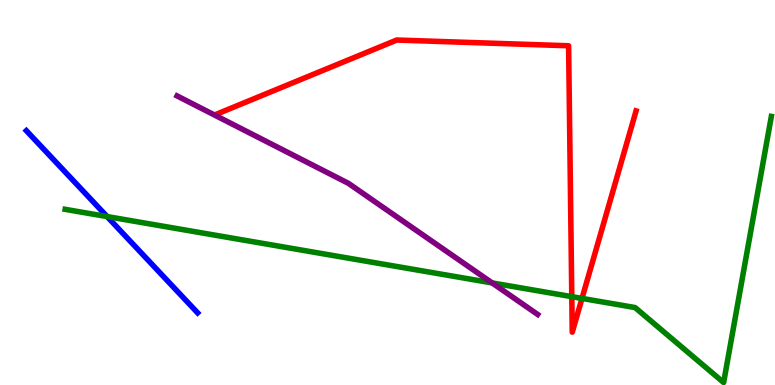[{'lines': ['blue', 'red'], 'intersections': []}, {'lines': ['green', 'red'], 'intersections': [{'x': 7.38, 'y': 2.29}, {'x': 7.51, 'y': 2.25}]}, {'lines': ['purple', 'red'], 'intersections': []}, {'lines': ['blue', 'green'], 'intersections': [{'x': 1.38, 'y': 4.37}]}, {'lines': ['blue', 'purple'], 'intersections': []}, {'lines': ['green', 'purple'], 'intersections': [{'x': 6.35, 'y': 2.65}]}]